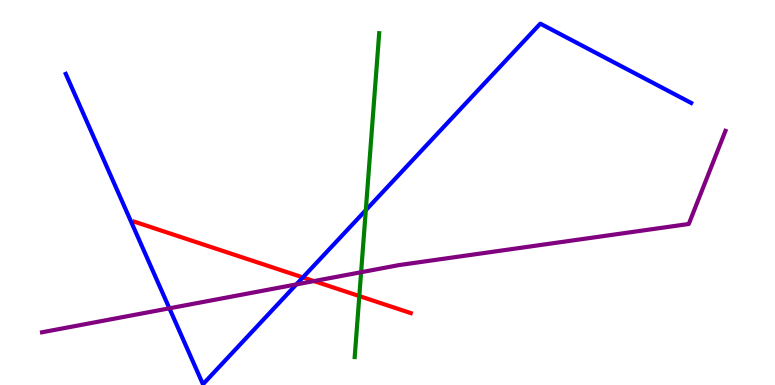[{'lines': ['blue', 'red'], 'intersections': [{'x': 3.91, 'y': 2.79}]}, {'lines': ['green', 'red'], 'intersections': [{'x': 4.64, 'y': 2.31}]}, {'lines': ['purple', 'red'], 'intersections': [{'x': 4.05, 'y': 2.7}]}, {'lines': ['blue', 'green'], 'intersections': [{'x': 4.72, 'y': 4.54}]}, {'lines': ['blue', 'purple'], 'intersections': [{'x': 2.19, 'y': 1.99}, {'x': 3.82, 'y': 2.61}]}, {'lines': ['green', 'purple'], 'intersections': [{'x': 4.66, 'y': 2.93}]}]